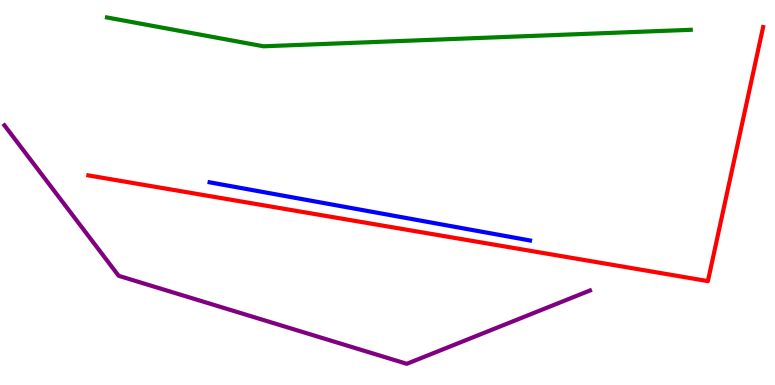[{'lines': ['blue', 'red'], 'intersections': []}, {'lines': ['green', 'red'], 'intersections': []}, {'lines': ['purple', 'red'], 'intersections': []}, {'lines': ['blue', 'green'], 'intersections': []}, {'lines': ['blue', 'purple'], 'intersections': []}, {'lines': ['green', 'purple'], 'intersections': []}]